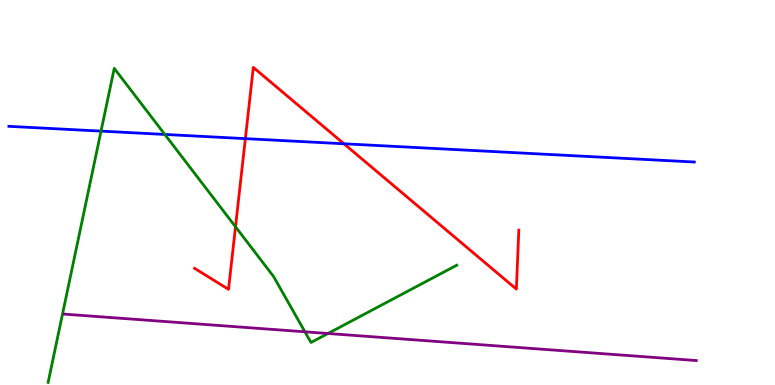[{'lines': ['blue', 'red'], 'intersections': [{'x': 3.17, 'y': 6.4}, {'x': 4.44, 'y': 6.27}]}, {'lines': ['green', 'red'], 'intersections': [{'x': 3.04, 'y': 4.11}]}, {'lines': ['purple', 'red'], 'intersections': []}, {'lines': ['blue', 'green'], 'intersections': [{'x': 1.3, 'y': 6.59}, {'x': 2.13, 'y': 6.51}]}, {'lines': ['blue', 'purple'], 'intersections': []}, {'lines': ['green', 'purple'], 'intersections': [{'x': 3.93, 'y': 1.38}, {'x': 4.23, 'y': 1.34}]}]